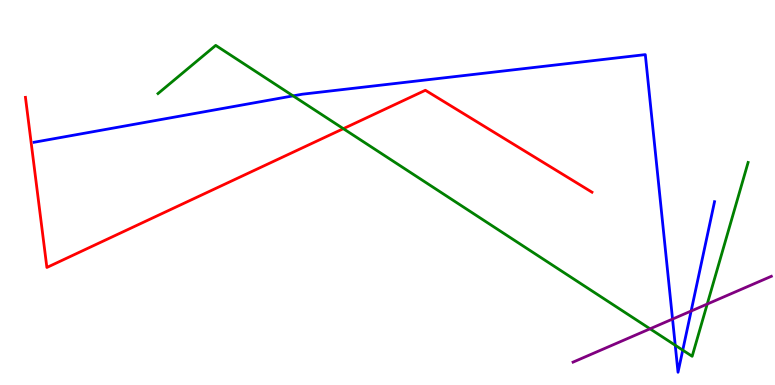[{'lines': ['blue', 'red'], 'intersections': []}, {'lines': ['green', 'red'], 'intersections': [{'x': 4.43, 'y': 6.66}]}, {'lines': ['purple', 'red'], 'intersections': []}, {'lines': ['blue', 'green'], 'intersections': [{'x': 3.78, 'y': 7.51}, {'x': 8.71, 'y': 1.03}, {'x': 8.81, 'y': 0.905}]}, {'lines': ['blue', 'purple'], 'intersections': [{'x': 8.68, 'y': 1.71}, {'x': 8.92, 'y': 1.92}]}, {'lines': ['green', 'purple'], 'intersections': [{'x': 8.39, 'y': 1.46}, {'x': 9.13, 'y': 2.1}]}]